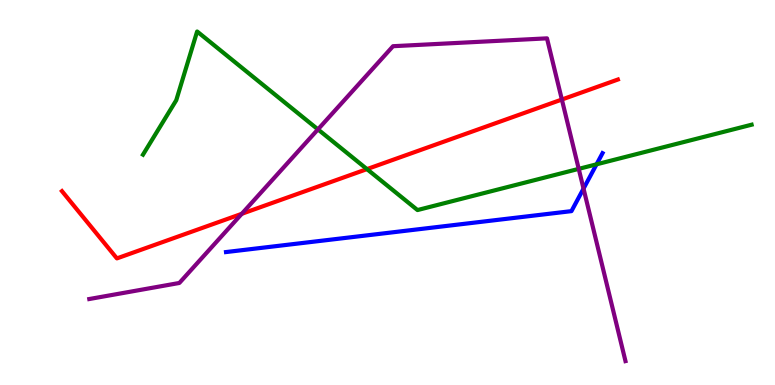[{'lines': ['blue', 'red'], 'intersections': []}, {'lines': ['green', 'red'], 'intersections': [{'x': 4.74, 'y': 5.61}]}, {'lines': ['purple', 'red'], 'intersections': [{'x': 3.12, 'y': 4.45}, {'x': 7.25, 'y': 7.41}]}, {'lines': ['blue', 'green'], 'intersections': [{'x': 7.7, 'y': 5.73}]}, {'lines': ['blue', 'purple'], 'intersections': [{'x': 7.53, 'y': 5.1}]}, {'lines': ['green', 'purple'], 'intersections': [{'x': 4.1, 'y': 6.64}, {'x': 7.47, 'y': 5.61}]}]